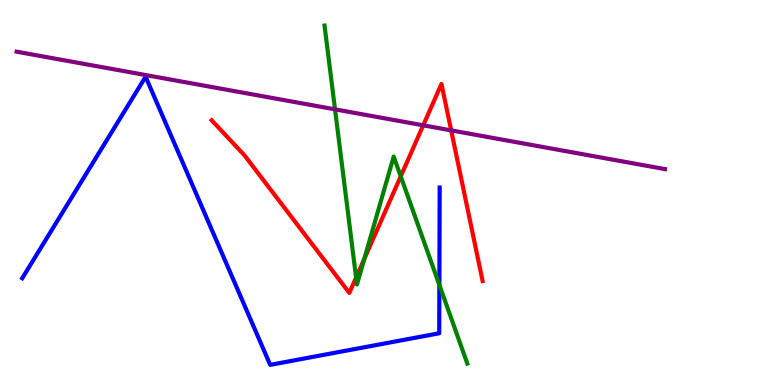[{'lines': ['blue', 'red'], 'intersections': []}, {'lines': ['green', 'red'], 'intersections': [{'x': 4.59, 'y': 2.79}, {'x': 4.7, 'y': 3.27}, {'x': 5.17, 'y': 5.42}]}, {'lines': ['purple', 'red'], 'intersections': [{'x': 5.46, 'y': 6.74}, {'x': 5.82, 'y': 6.61}]}, {'lines': ['blue', 'green'], 'intersections': [{'x': 5.67, 'y': 2.6}]}, {'lines': ['blue', 'purple'], 'intersections': []}, {'lines': ['green', 'purple'], 'intersections': [{'x': 4.32, 'y': 7.16}]}]